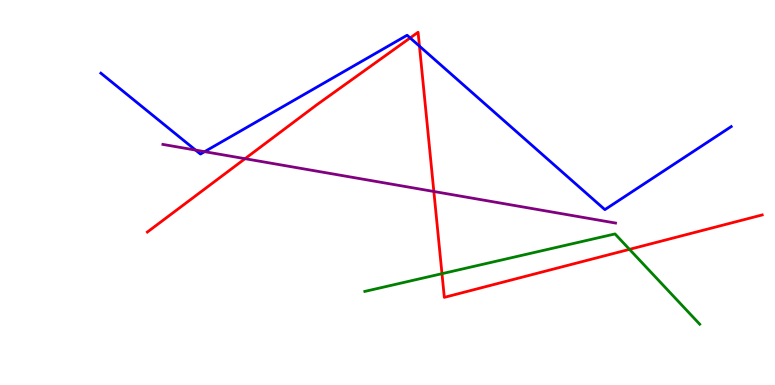[{'lines': ['blue', 'red'], 'intersections': [{'x': 5.29, 'y': 9.01}, {'x': 5.41, 'y': 8.8}]}, {'lines': ['green', 'red'], 'intersections': [{'x': 5.7, 'y': 2.89}, {'x': 8.12, 'y': 3.52}]}, {'lines': ['purple', 'red'], 'intersections': [{'x': 3.16, 'y': 5.88}, {'x': 5.6, 'y': 5.03}]}, {'lines': ['blue', 'green'], 'intersections': []}, {'lines': ['blue', 'purple'], 'intersections': [{'x': 2.52, 'y': 6.1}, {'x': 2.64, 'y': 6.06}]}, {'lines': ['green', 'purple'], 'intersections': []}]